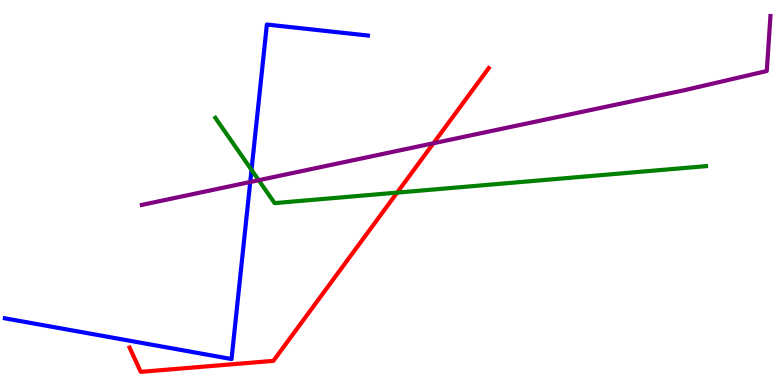[{'lines': ['blue', 'red'], 'intersections': []}, {'lines': ['green', 'red'], 'intersections': [{'x': 5.12, 'y': 5.0}]}, {'lines': ['purple', 'red'], 'intersections': [{'x': 5.59, 'y': 6.28}]}, {'lines': ['blue', 'green'], 'intersections': [{'x': 3.25, 'y': 5.59}]}, {'lines': ['blue', 'purple'], 'intersections': [{'x': 3.23, 'y': 5.27}]}, {'lines': ['green', 'purple'], 'intersections': [{'x': 3.34, 'y': 5.32}]}]